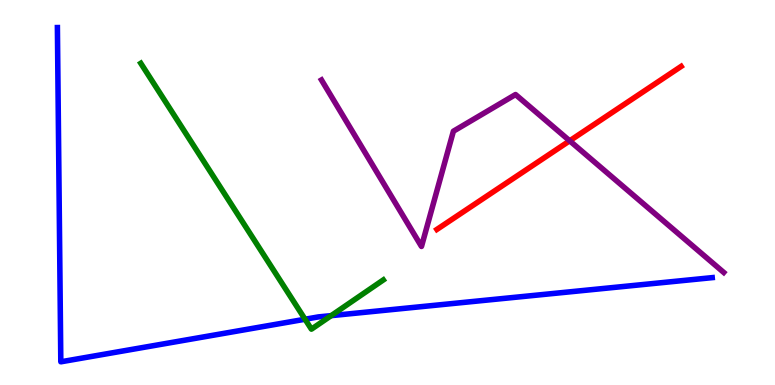[{'lines': ['blue', 'red'], 'intersections': []}, {'lines': ['green', 'red'], 'intersections': []}, {'lines': ['purple', 'red'], 'intersections': [{'x': 7.35, 'y': 6.34}]}, {'lines': ['blue', 'green'], 'intersections': [{'x': 3.94, 'y': 1.71}, {'x': 4.27, 'y': 1.8}]}, {'lines': ['blue', 'purple'], 'intersections': []}, {'lines': ['green', 'purple'], 'intersections': []}]